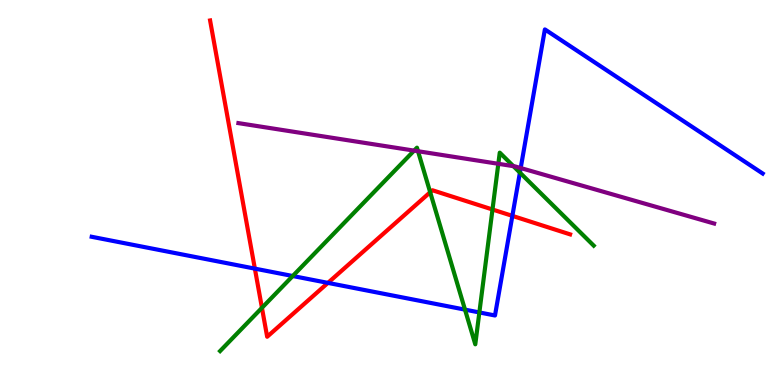[{'lines': ['blue', 'red'], 'intersections': [{'x': 3.29, 'y': 3.02}, {'x': 4.23, 'y': 2.65}, {'x': 6.61, 'y': 4.39}]}, {'lines': ['green', 'red'], 'intersections': [{'x': 3.38, 'y': 2.0}, {'x': 5.55, 'y': 5.01}, {'x': 6.35, 'y': 4.56}]}, {'lines': ['purple', 'red'], 'intersections': []}, {'lines': ['blue', 'green'], 'intersections': [{'x': 3.78, 'y': 2.83}, {'x': 6.0, 'y': 1.96}, {'x': 6.19, 'y': 1.88}, {'x': 6.71, 'y': 5.52}]}, {'lines': ['blue', 'purple'], 'intersections': [{'x': 6.72, 'y': 5.64}]}, {'lines': ['green', 'purple'], 'intersections': [{'x': 5.34, 'y': 6.09}, {'x': 5.39, 'y': 6.07}, {'x': 6.43, 'y': 5.75}, {'x': 6.62, 'y': 5.68}]}]